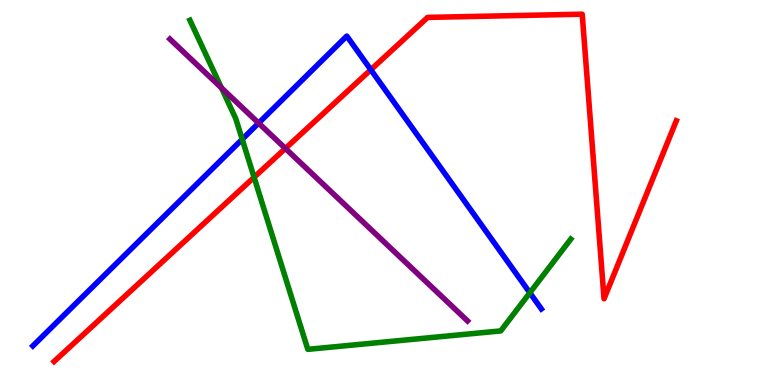[{'lines': ['blue', 'red'], 'intersections': [{'x': 4.78, 'y': 8.19}]}, {'lines': ['green', 'red'], 'intersections': [{'x': 3.28, 'y': 5.4}]}, {'lines': ['purple', 'red'], 'intersections': [{'x': 3.68, 'y': 6.14}]}, {'lines': ['blue', 'green'], 'intersections': [{'x': 3.13, 'y': 6.38}, {'x': 6.84, 'y': 2.4}]}, {'lines': ['blue', 'purple'], 'intersections': [{'x': 3.34, 'y': 6.8}]}, {'lines': ['green', 'purple'], 'intersections': [{'x': 2.86, 'y': 7.72}]}]